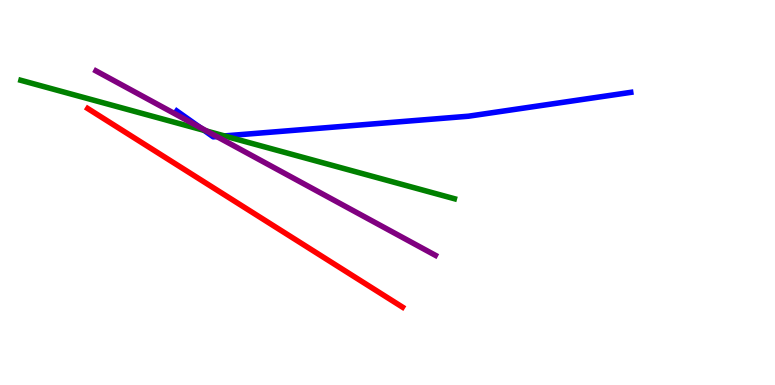[{'lines': ['blue', 'red'], 'intersections': []}, {'lines': ['green', 'red'], 'intersections': []}, {'lines': ['purple', 'red'], 'intersections': []}, {'lines': ['blue', 'green'], 'intersections': [{'x': 2.63, 'y': 6.61}, {'x': 2.9, 'y': 6.47}]}, {'lines': ['blue', 'purple'], 'intersections': [{'x': 2.58, 'y': 6.69}, {'x': 2.8, 'y': 6.45}]}, {'lines': ['green', 'purple'], 'intersections': [{'x': 2.67, 'y': 6.6}]}]